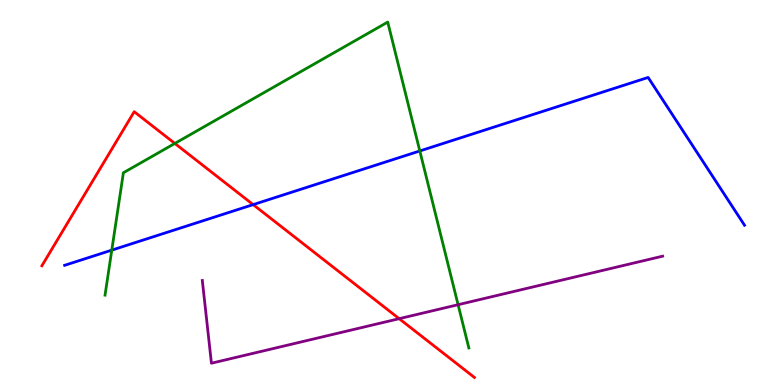[{'lines': ['blue', 'red'], 'intersections': [{'x': 3.27, 'y': 4.69}]}, {'lines': ['green', 'red'], 'intersections': [{'x': 2.26, 'y': 6.27}]}, {'lines': ['purple', 'red'], 'intersections': [{'x': 5.15, 'y': 1.72}]}, {'lines': ['blue', 'green'], 'intersections': [{'x': 1.44, 'y': 3.5}, {'x': 5.42, 'y': 6.08}]}, {'lines': ['blue', 'purple'], 'intersections': []}, {'lines': ['green', 'purple'], 'intersections': [{'x': 5.91, 'y': 2.09}]}]